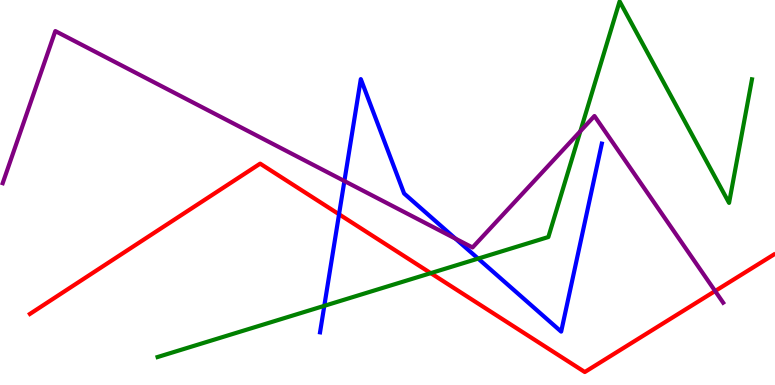[{'lines': ['blue', 'red'], 'intersections': [{'x': 4.37, 'y': 4.43}]}, {'lines': ['green', 'red'], 'intersections': [{'x': 5.56, 'y': 2.91}]}, {'lines': ['purple', 'red'], 'intersections': [{'x': 9.23, 'y': 2.44}]}, {'lines': ['blue', 'green'], 'intersections': [{'x': 4.18, 'y': 2.06}, {'x': 6.17, 'y': 3.28}]}, {'lines': ['blue', 'purple'], 'intersections': [{'x': 4.44, 'y': 5.3}, {'x': 5.88, 'y': 3.8}]}, {'lines': ['green', 'purple'], 'intersections': [{'x': 7.49, 'y': 6.59}]}]